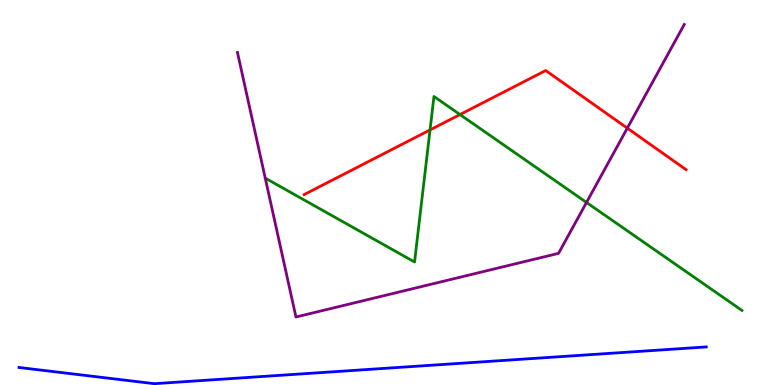[{'lines': ['blue', 'red'], 'intersections': []}, {'lines': ['green', 'red'], 'intersections': [{'x': 5.55, 'y': 6.63}, {'x': 5.94, 'y': 7.02}]}, {'lines': ['purple', 'red'], 'intersections': [{'x': 8.09, 'y': 6.67}]}, {'lines': ['blue', 'green'], 'intersections': []}, {'lines': ['blue', 'purple'], 'intersections': []}, {'lines': ['green', 'purple'], 'intersections': [{'x': 7.57, 'y': 4.74}]}]